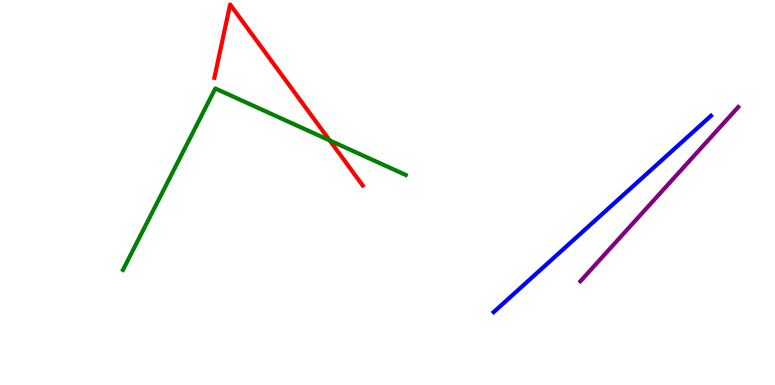[{'lines': ['blue', 'red'], 'intersections': []}, {'lines': ['green', 'red'], 'intersections': [{'x': 4.25, 'y': 6.35}]}, {'lines': ['purple', 'red'], 'intersections': []}, {'lines': ['blue', 'green'], 'intersections': []}, {'lines': ['blue', 'purple'], 'intersections': []}, {'lines': ['green', 'purple'], 'intersections': []}]